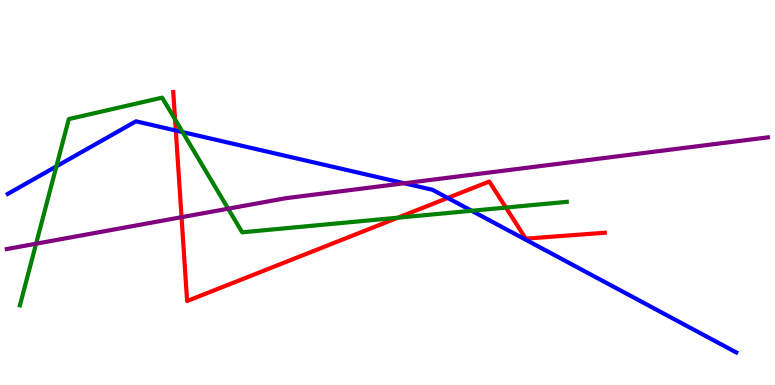[{'lines': ['blue', 'red'], 'intersections': [{'x': 2.27, 'y': 6.61}, {'x': 5.78, 'y': 4.86}]}, {'lines': ['green', 'red'], 'intersections': [{'x': 2.26, 'y': 6.9}, {'x': 5.13, 'y': 4.35}, {'x': 6.53, 'y': 4.61}]}, {'lines': ['purple', 'red'], 'intersections': [{'x': 2.34, 'y': 4.36}]}, {'lines': ['blue', 'green'], 'intersections': [{'x': 0.728, 'y': 5.68}, {'x': 2.36, 'y': 6.57}, {'x': 6.09, 'y': 4.53}]}, {'lines': ['blue', 'purple'], 'intersections': [{'x': 5.22, 'y': 5.24}]}, {'lines': ['green', 'purple'], 'intersections': [{'x': 0.466, 'y': 3.67}, {'x': 2.94, 'y': 4.58}]}]